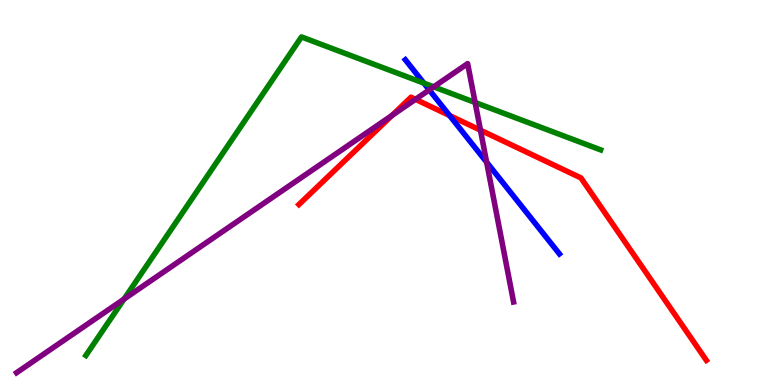[{'lines': ['blue', 'red'], 'intersections': [{'x': 5.8, 'y': 7.0}]}, {'lines': ['green', 'red'], 'intersections': []}, {'lines': ['purple', 'red'], 'intersections': [{'x': 5.06, 'y': 7.0}, {'x': 5.36, 'y': 7.42}, {'x': 6.2, 'y': 6.62}]}, {'lines': ['blue', 'green'], 'intersections': [{'x': 5.47, 'y': 7.84}]}, {'lines': ['blue', 'purple'], 'intersections': [{'x': 5.54, 'y': 7.66}, {'x': 6.28, 'y': 5.79}]}, {'lines': ['green', 'purple'], 'intersections': [{'x': 1.6, 'y': 2.23}, {'x': 5.6, 'y': 7.74}, {'x': 6.13, 'y': 7.34}]}]